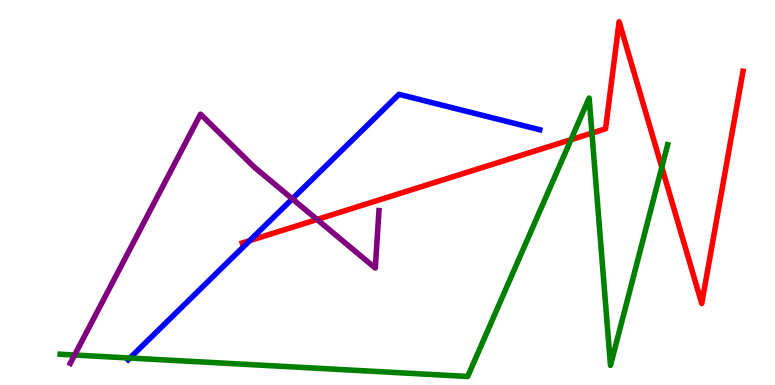[{'lines': ['blue', 'red'], 'intersections': [{'x': 3.22, 'y': 3.75}]}, {'lines': ['green', 'red'], 'intersections': [{'x': 7.37, 'y': 6.37}, {'x': 7.64, 'y': 6.54}, {'x': 8.54, 'y': 5.66}]}, {'lines': ['purple', 'red'], 'intersections': [{'x': 4.09, 'y': 4.3}]}, {'lines': ['blue', 'green'], 'intersections': [{'x': 1.68, 'y': 0.7}]}, {'lines': ['blue', 'purple'], 'intersections': [{'x': 3.77, 'y': 4.83}]}, {'lines': ['green', 'purple'], 'intersections': [{'x': 0.963, 'y': 0.779}]}]